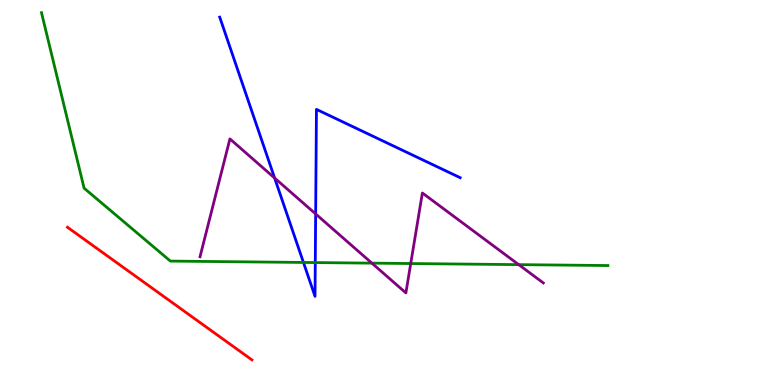[{'lines': ['blue', 'red'], 'intersections': []}, {'lines': ['green', 'red'], 'intersections': []}, {'lines': ['purple', 'red'], 'intersections': []}, {'lines': ['blue', 'green'], 'intersections': [{'x': 3.92, 'y': 3.18}, {'x': 4.07, 'y': 3.18}]}, {'lines': ['blue', 'purple'], 'intersections': [{'x': 3.54, 'y': 5.38}, {'x': 4.07, 'y': 4.44}]}, {'lines': ['green', 'purple'], 'intersections': [{'x': 4.8, 'y': 3.17}, {'x': 5.3, 'y': 3.15}, {'x': 6.69, 'y': 3.13}]}]